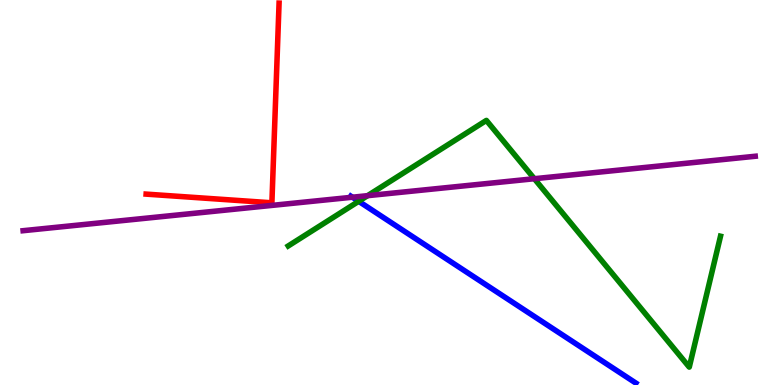[{'lines': ['blue', 'red'], 'intersections': []}, {'lines': ['green', 'red'], 'intersections': []}, {'lines': ['purple', 'red'], 'intersections': []}, {'lines': ['blue', 'green'], 'intersections': [{'x': 4.63, 'y': 4.77}]}, {'lines': ['blue', 'purple'], 'intersections': [{'x': 4.55, 'y': 4.88}]}, {'lines': ['green', 'purple'], 'intersections': [{'x': 4.74, 'y': 4.92}, {'x': 6.89, 'y': 5.36}]}]